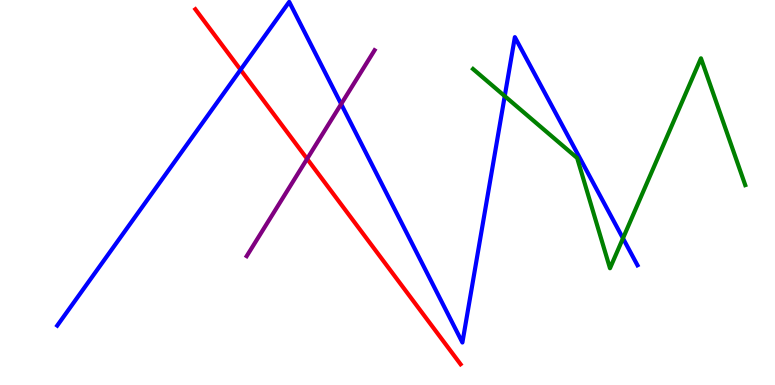[{'lines': ['blue', 'red'], 'intersections': [{'x': 3.1, 'y': 8.19}]}, {'lines': ['green', 'red'], 'intersections': []}, {'lines': ['purple', 'red'], 'intersections': [{'x': 3.96, 'y': 5.87}]}, {'lines': ['blue', 'green'], 'intersections': [{'x': 6.51, 'y': 7.5}, {'x': 8.04, 'y': 3.81}]}, {'lines': ['blue', 'purple'], 'intersections': [{'x': 4.4, 'y': 7.3}]}, {'lines': ['green', 'purple'], 'intersections': []}]